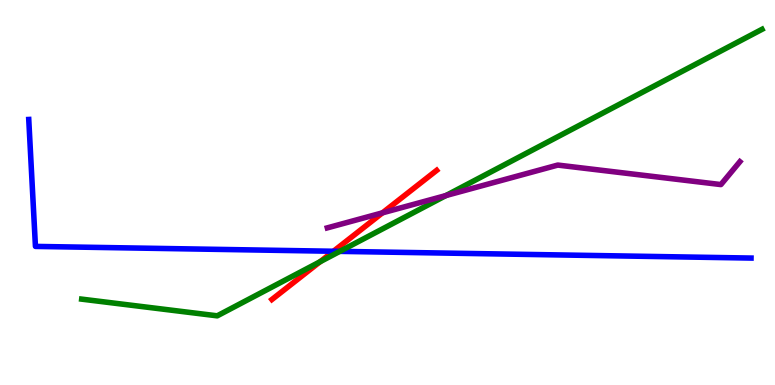[{'lines': ['blue', 'red'], 'intersections': [{'x': 4.3, 'y': 3.47}]}, {'lines': ['green', 'red'], 'intersections': [{'x': 4.13, 'y': 3.2}]}, {'lines': ['purple', 'red'], 'intersections': [{'x': 4.93, 'y': 4.47}]}, {'lines': ['blue', 'green'], 'intersections': [{'x': 4.38, 'y': 3.47}]}, {'lines': ['blue', 'purple'], 'intersections': []}, {'lines': ['green', 'purple'], 'intersections': [{'x': 5.75, 'y': 4.92}]}]